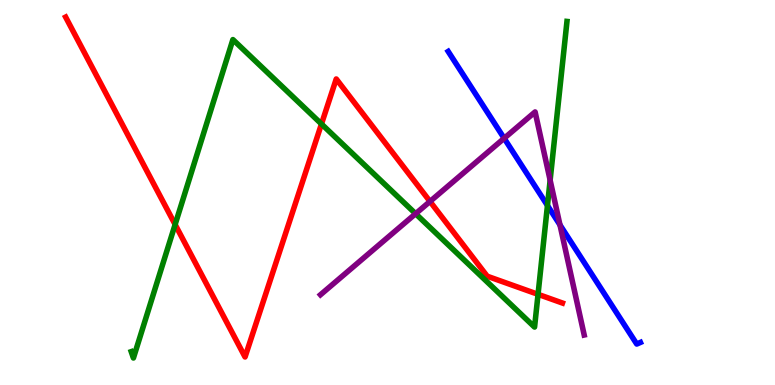[{'lines': ['blue', 'red'], 'intersections': []}, {'lines': ['green', 'red'], 'intersections': [{'x': 2.26, 'y': 4.17}, {'x': 4.15, 'y': 6.78}, {'x': 6.94, 'y': 2.36}]}, {'lines': ['purple', 'red'], 'intersections': [{'x': 5.55, 'y': 4.77}]}, {'lines': ['blue', 'green'], 'intersections': [{'x': 7.06, 'y': 4.66}]}, {'lines': ['blue', 'purple'], 'intersections': [{'x': 6.51, 'y': 6.41}, {'x': 7.23, 'y': 4.16}]}, {'lines': ['green', 'purple'], 'intersections': [{'x': 5.36, 'y': 4.45}, {'x': 7.1, 'y': 5.32}]}]